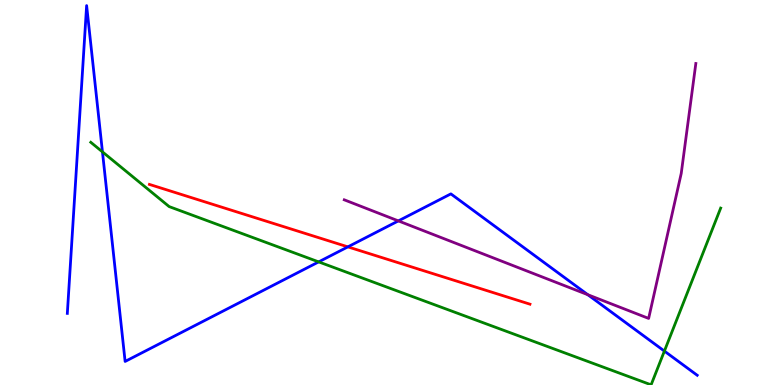[{'lines': ['blue', 'red'], 'intersections': [{'x': 4.49, 'y': 3.59}]}, {'lines': ['green', 'red'], 'intersections': []}, {'lines': ['purple', 'red'], 'intersections': []}, {'lines': ['blue', 'green'], 'intersections': [{'x': 1.32, 'y': 6.06}, {'x': 4.11, 'y': 3.2}, {'x': 8.57, 'y': 0.881}]}, {'lines': ['blue', 'purple'], 'intersections': [{'x': 5.14, 'y': 4.26}, {'x': 7.58, 'y': 2.34}]}, {'lines': ['green', 'purple'], 'intersections': []}]